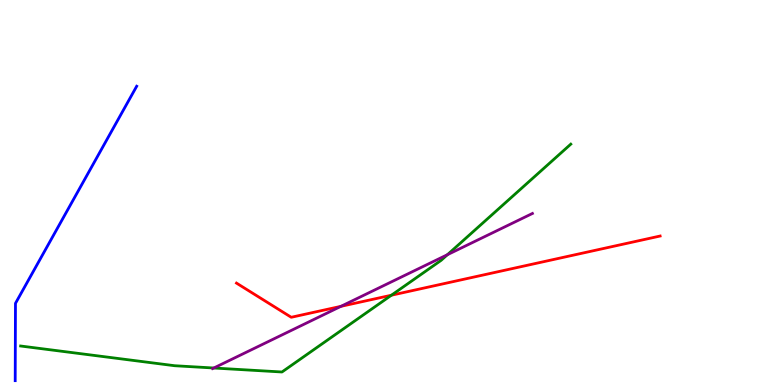[{'lines': ['blue', 'red'], 'intersections': []}, {'lines': ['green', 'red'], 'intersections': [{'x': 5.05, 'y': 2.33}]}, {'lines': ['purple', 'red'], 'intersections': [{'x': 4.4, 'y': 2.04}]}, {'lines': ['blue', 'green'], 'intersections': []}, {'lines': ['blue', 'purple'], 'intersections': []}, {'lines': ['green', 'purple'], 'intersections': [{'x': 2.76, 'y': 0.441}, {'x': 5.77, 'y': 3.38}]}]